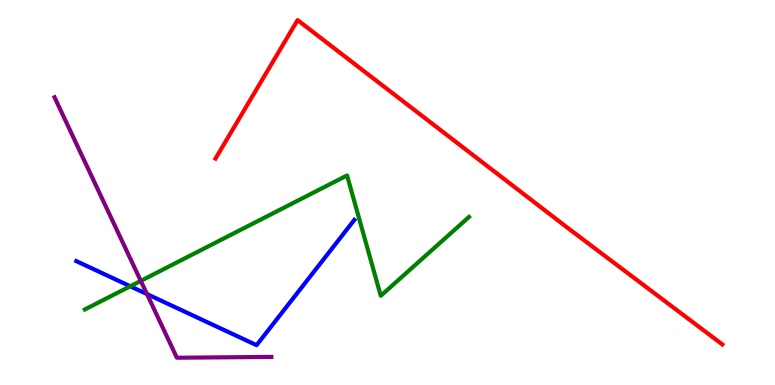[{'lines': ['blue', 'red'], 'intersections': []}, {'lines': ['green', 'red'], 'intersections': []}, {'lines': ['purple', 'red'], 'intersections': []}, {'lines': ['blue', 'green'], 'intersections': [{'x': 1.68, 'y': 2.56}]}, {'lines': ['blue', 'purple'], 'intersections': [{'x': 1.9, 'y': 2.36}]}, {'lines': ['green', 'purple'], 'intersections': [{'x': 1.82, 'y': 2.7}]}]